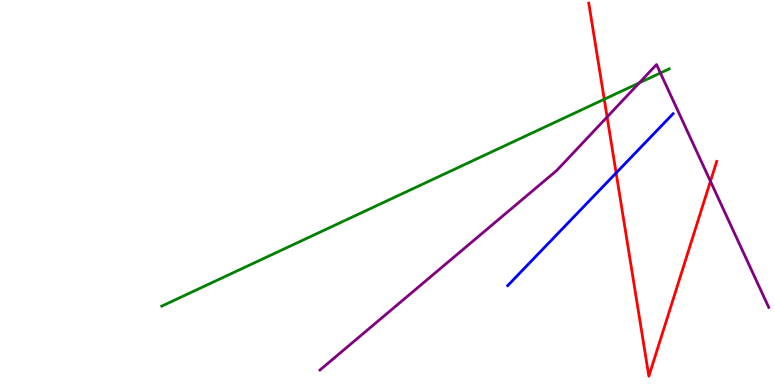[{'lines': ['blue', 'red'], 'intersections': [{'x': 7.95, 'y': 5.51}]}, {'lines': ['green', 'red'], 'intersections': [{'x': 7.8, 'y': 7.42}]}, {'lines': ['purple', 'red'], 'intersections': [{'x': 7.83, 'y': 6.96}, {'x': 9.17, 'y': 5.29}]}, {'lines': ['blue', 'green'], 'intersections': []}, {'lines': ['blue', 'purple'], 'intersections': []}, {'lines': ['green', 'purple'], 'intersections': [{'x': 8.25, 'y': 7.85}, {'x': 8.52, 'y': 8.1}]}]